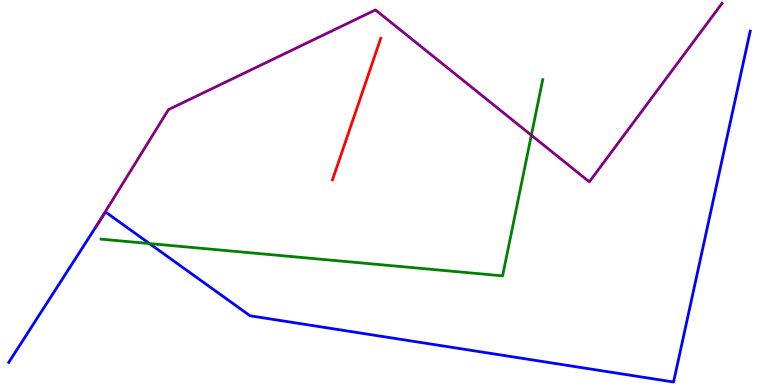[{'lines': ['blue', 'red'], 'intersections': []}, {'lines': ['green', 'red'], 'intersections': []}, {'lines': ['purple', 'red'], 'intersections': []}, {'lines': ['blue', 'green'], 'intersections': [{'x': 1.93, 'y': 3.67}]}, {'lines': ['blue', 'purple'], 'intersections': [{'x': 1.25, 'y': 4.15}]}, {'lines': ['green', 'purple'], 'intersections': [{'x': 6.86, 'y': 6.49}]}]